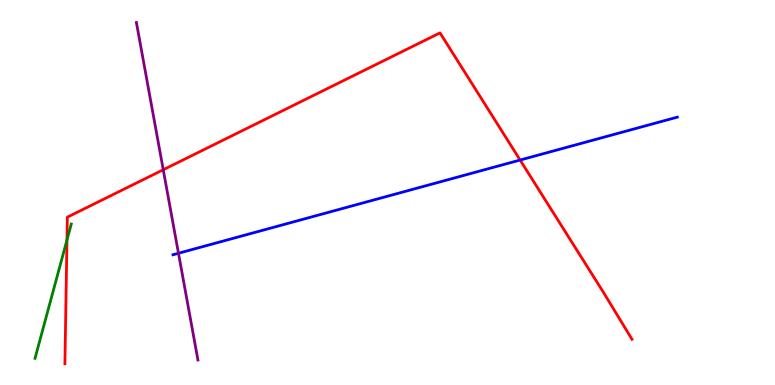[{'lines': ['blue', 'red'], 'intersections': [{'x': 6.71, 'y': 5.84}]}, {'lines': ['green', 'red'], 'intersections': [{'x': 0.864, 'y': 3.77}]}, {'lines': ['purple', 'red'], 'intersections': [{'x': 2.11, 'y': 5.59}]}, {'lines': ['blue', 'green'], 'intersections': []}, {'lines': ['blue', 'purple'], 'intersections': [{'x': 2.3, 'y': 3.42}]}, {'lines': ['green', 'purple'], 'intersections': []}]